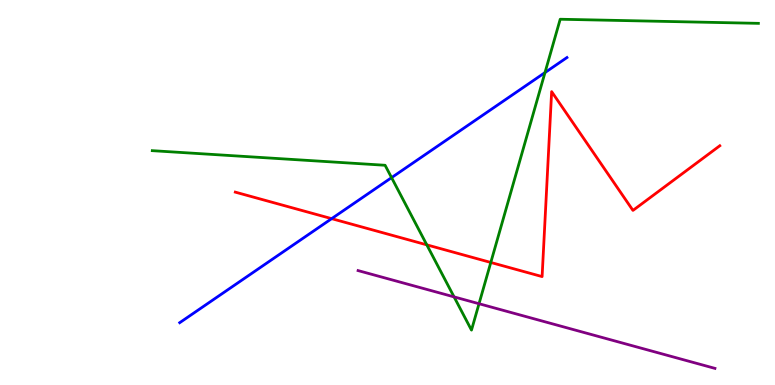[{'lines': ['blue', 'red'], 'intersections': [{'x': 4.28, 'y': 4.32}]}, {'lines': ['green', 'red'], 'intersections': [{'x': 5.51, 'y': 3.64}, {'x': 6.33, 'y': 3.18}]}, {'lines': ['purple', 'red'], 'intersections': []}, {'lines': ['blue', 'green'], 'intersections': [{'x': 5.05, 'y': 5.39}, {'x': 7.03, 'y': 8.11}]}, {'lines': ['blue', 'purple'], 'intersections': []}, {'lines': ['green', 'purple'], 'intersections': [{'x': 5.86, 'y': 2.29}, {'x': 6.18, 'y': 2.11}]}]